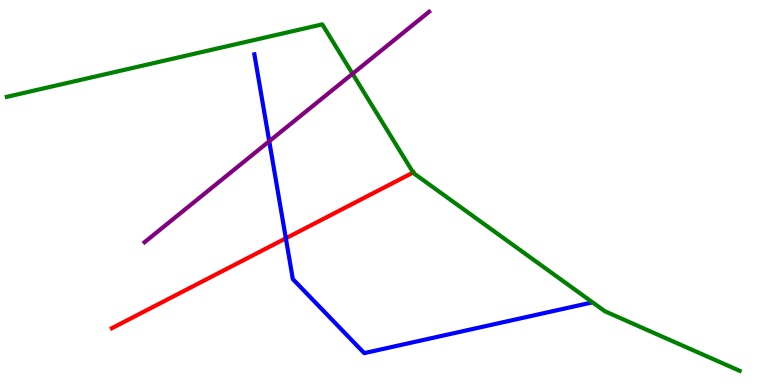[{'lines': ['blue', 'red'], 'intersections': [{'x': 3.69, 'y': 3.81}]}, {'lines': ['green', 'red'], 'intersections': [{'x': 5.33, 'y': 5.52}]}, {'lines': ['purple', 'red'], 'intersections': []}, {'lines': ['blue', 'green'], 'intersections': []}, {'lines': ['blue', 'purple'], 'intersections': [{'x': 3.47, 'y': 6.33}]}, {'lines': ['green', 'purple'], 'intersections': [{'x': 4.55, 'y': 8.08}]}]